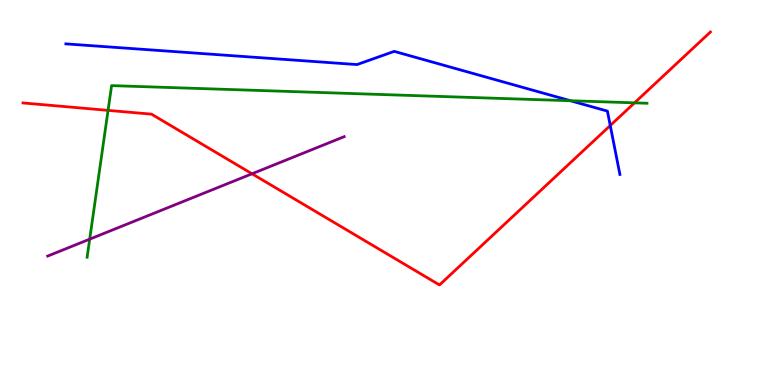[{'lines': ['blue', 'red'], 'intersections': [{'x': 7.87, 'y': 6.74}]}, {'lines': ['green', 'red'], 'intersections': [{'x': 1.39, 'y': 7.13}, {'x': 8.19, 'y': 7.33}]}, {'lines': ['purple', 'red'], 'intersections': [{'x': 3.25, 'y': 5.49}]}, {'lines': ['blue', 'green'], 'intersections': [{'x': 7.36, 'y': 7.38}]}, {'lines': ['blue', 'purple'], 'intersections': []}, {'lines': ['green', 'purple'], 'intersections': [{'x': 1.16, 'y': 3.79}]}]